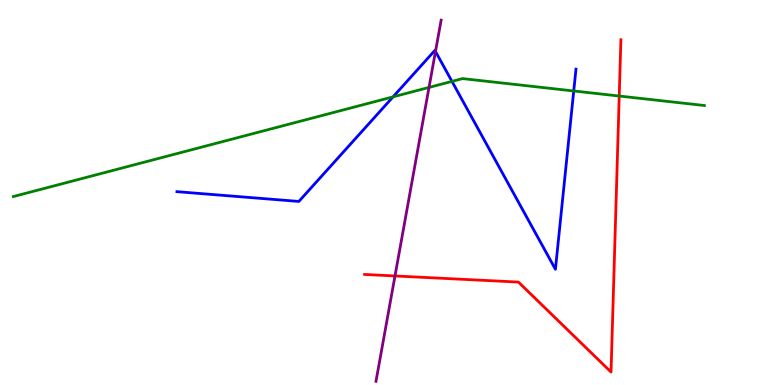[{'lines': ['blue', 'red'], 'intersections': []}, {'lines': ['green', 'red'], 'intersections': [{'x': 7.99, 'y': 7.51}]}, {'lines': ['purple', 'red'], 'intersections': [{'x': 5.1, 'y': 2.83}]}, {'lines': ['blue', 'green'], 'intersections': [{'x': 5.07, 'y': 7.48}, {'x': 5.83, 'y': 7.89}, {'x': 7.4, 'y': 7.64}]}, {'lines': ['blue', 'purple'], 'intersections': [{'x': 5.62, 'y': 8.66}]}, {'lines': ['green', 'purple'], 'intersections': [{'x': 5.54, 'y': 7.73}]}]